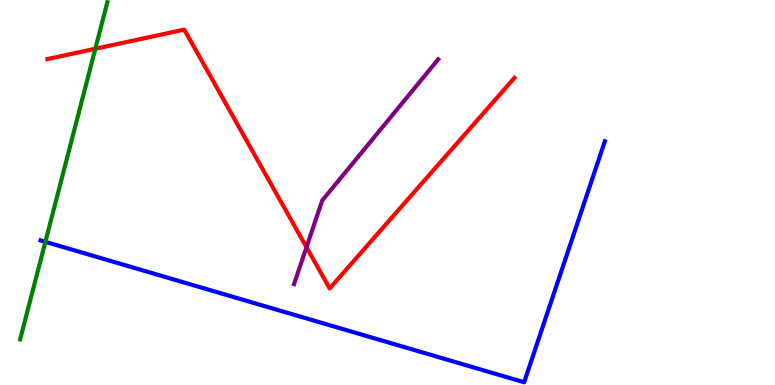[{'lines': ['blue', 'red'], 'intersections': []}, {'lines': ['green', 'red'], 'intersections': [{'x': 1.23, 'y': 8.73}]}, {'lines': ['purple', 'red'], 'intersections': [{'x': 3.95, 'y': 3.58}]}, {'lines': ['blue', 'green'], 'intersections': [{'x': 0.585, 'y': 3.72}]}, {'lines': ['blue', 'purple'], 'intersections': []}, {'lines': ['green', 'purple'], 'intersections': []}]